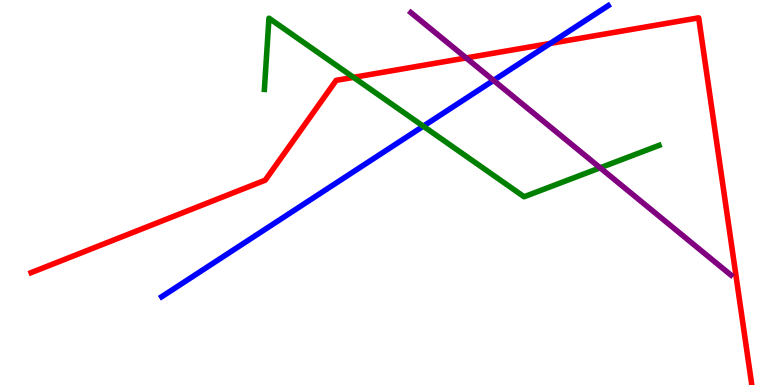[{'lines': ['blue', 'red'], 'intersections': [{'x': 7.1, 'y': 8.87}]}, {'lines': ['green', 'red'], 'intersections': [{'x': 4.56, 'y': 7.99}]}, {'lines': ['purple', 'red'], 'intersections': [{'x': 6.01, 'y': 8.5}]}, {'lines': ['blue', 'green'], 'intersections': [{'x': 5.46, 'y': 6.72}]}, {'lines': ['blue', 'purple'], 'intersections': [{'x': 6.37, 'y': 7.91}]}, {'lines': ['green', 'purple'], 'intersections': [{'x': 7.74, 'y': 5.64}]}]